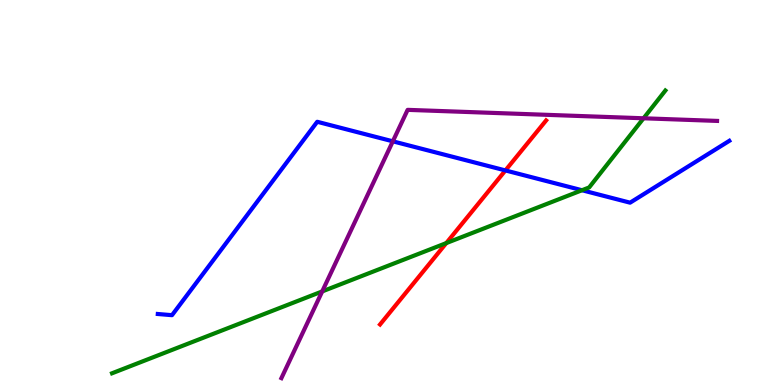[{'lines': ['blue', 'red'], 'intersections': [{'x': 6.52, 'y': 5.57}]}, {'lines': ['green', 'red'], 'intersections': [{'x': 5.76, 'y': 3.69}]}, {'lines': ['purple', 'red'], 'intersections': []}, {'lines': ['blue', 'green'], 'intersections': [{'x': 7.51, 'y': 5.06}]}, {'lines': ['blue', 'purple'], 'intersections': [{'x': 5.07, 'y': 6.33}]}, {'lines': ['green', 'purple'], 'intersections': [{'x': 4.16, 'y': 2.43}, {'x': 8.3, 'y': 6.93}]}]